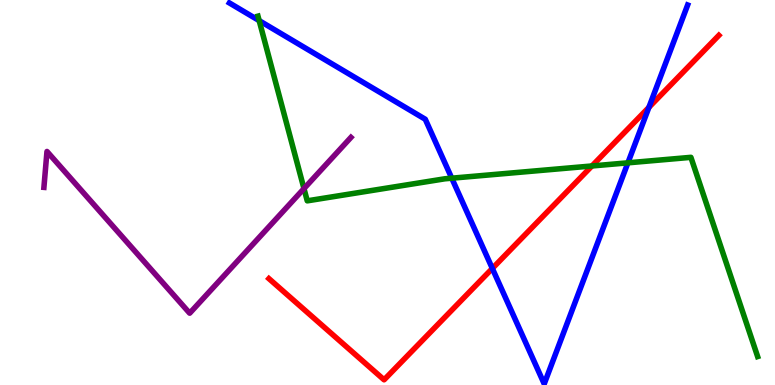[{'lines': ['blue', 'red'], 'intersections': [{'x': 6.35, 'y': 3.03}, {'x': 8.37, 'y': 7.21}]}, {'lines': ['green', 'red'], 'intersections': [{'x': 7.64, 'y': 5.69}]}, {'lines': ['purple', 'red'], 'intersections': []}, {'lines': ['blue', 'green'], 'intersections': [{'x': 3.34, 'y': 9.46}, {'x': 5.83, 'y': 5.37}, {'x': 8.1, 'y': 5.77}]}, {'lines': ['blue', 'purple'], 'intersections': []}, {'lines': ['green', 'purple'], 'intersections': [{'x': 3.92, 'y': 5.1}]}]